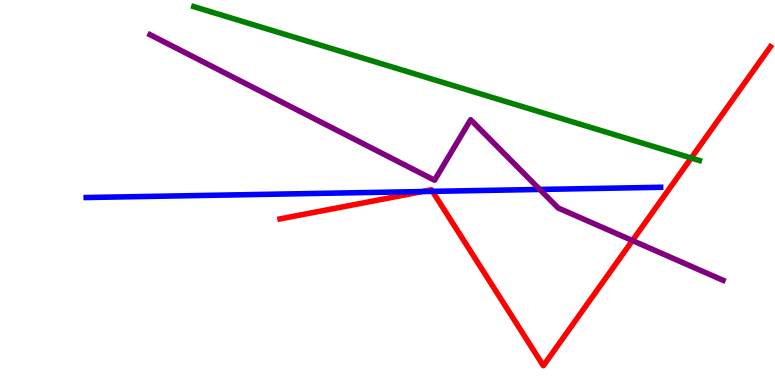[{'lines': ['blue', 'red'], 'intersections': [{'x': 5.45, 'y': 5.02}, {'x': 5.58, 'y': 5.03}]}, {'lines': ['green', 'red'], 'intersections': [{'x': 8.92, 'y': 5.9}]}, {'lines': ['purple', 'red'], 'intersections': [{'x': 8.16, 'y': 3.75}]}, {'lines': ['blue', 'green'], 'intersections': []}, {'lines': ['blue', 'purple'], 'intersections': [{'x': 6.96, 'y': 5.08}]}, {'lines': ['green', 'purple'], 'intersections': []}]